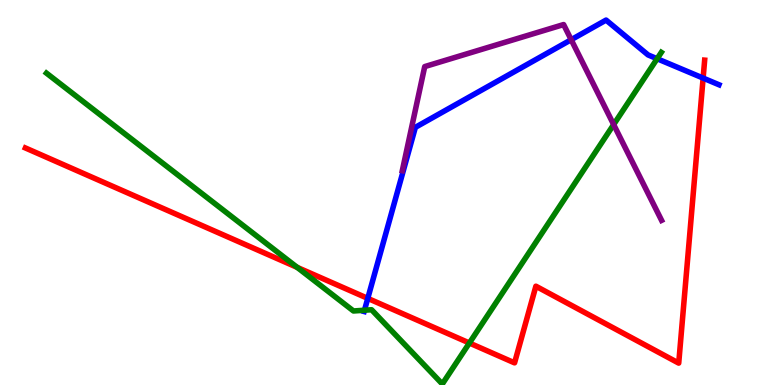[{'lines': ['blue', 'red'], 'intersections': [{'x': 4.75, 'y': 2.25}, {'x': 9.07, 'y': 7.97}]}, {'lines': ['green', 'red'], 'intersections': [{'x': 3.83, 'y': 3.06}, {'x': 6.06, 'y': 1.09}]}, {'lines': ['purple', 'red'], 'intersections': []}, {'lines': ['blue', 'green'], 'intersections': [{'x': 4.7, 'y': 1.94}, {'x': 8.48, 'y': 8.47}]}, {'lines': ['blue', 'purple'], 'intersections': [{'x': 7.37, 'y': 8.97}]}, {'lines': ['green', 'purple'], 'intersections': [{'x': 7.92, 'y': 6.76}]}]